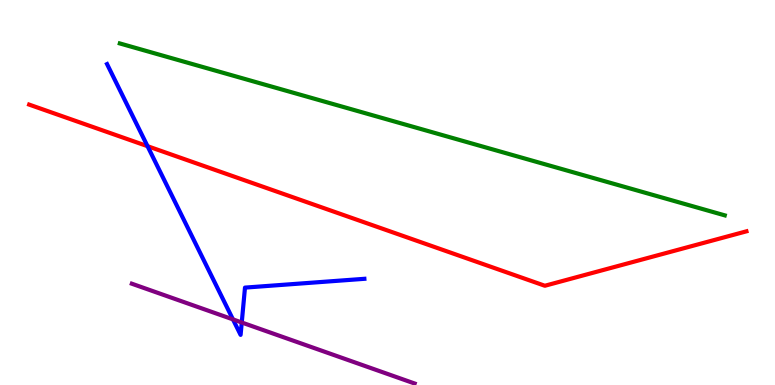[{'lines': ['blue', 'red'], 'intersections': [{'x': 1.9, 'y': 6.2}]}, {'lines': ['green', 'red'], 'intersections': []}, {'lines': ['purple', 'red'], 'intersections': []}, {'lines': ['blue', 'green'], 'intersections': []}, {'lines': ['blue', 'purple'], 'intersections': [{'x': 3.01, 'y': 1.7}, {'x': 3.12, 'y': 1.62}]}, {'lines': ['green', 'purple'], 'intersections': []}]